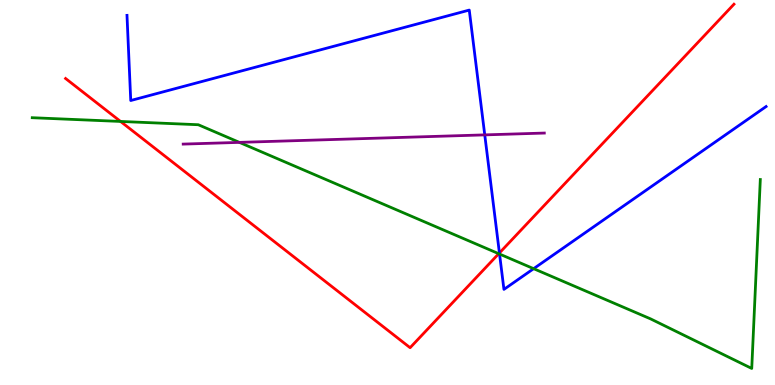[{'lines': ['blue', 'red'], 'intersections': [{'x': 6.44, 'y': 3.43}]}, {'lines': ['green', 'red'], 'intersections': [{'x': 1.56, 'y': 6.85}, {'x': 6.44, 'y': 3.41}]}, {'lines': ['purple', 'red'], 'intersections': []}, {'lines': ['blue', 'green'], 'intersections': [{'x': 6.45, 'y': 3.4}, {'x': 6.89, 'y': 3.02}]}, {'lines': ['blue', 'purple'], 'intersections': [{'x': 6.25, 'y': 6.5}]}, {'lines': ['green', 'purple'], 'intersections': [{'x': 3.09, 'y': 6.3}]}]